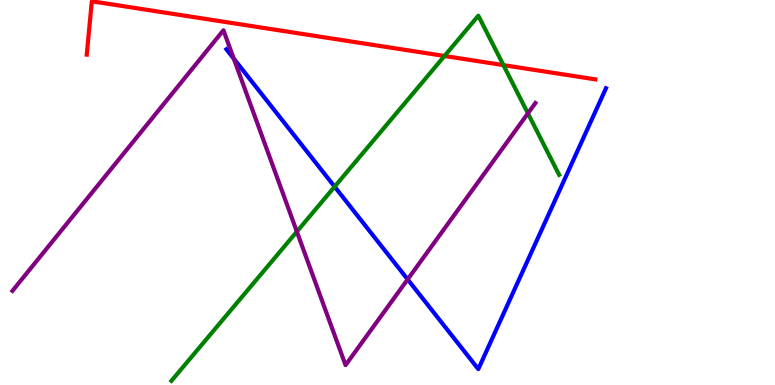[{'lines': ['blue', 'red'], 'intersections': []}, {'lines': ['green', 'red'], 'intersections': [{'x': 5.74, 'y': 8.55}, {'x': 6.5, 'y': 8.31}]}, {'lines': ['purple', 'red'], 'intersections': []}, {'lines': ['blue', 'green'], 'intersections': [{'x': 4.32, 'y': 5.15}]}, {'lines': ['blue', 'purple'], 'intersections': [{'x': 3.02, 'y': 8.48}, {'x': 5.26, 'y': 2.74}]}, {'lines': ['green', 'purple'], 'intersections': [{'x': 3.83, 'y': 3.98}, {'x': 6.81, 'y': 7.06}]}]